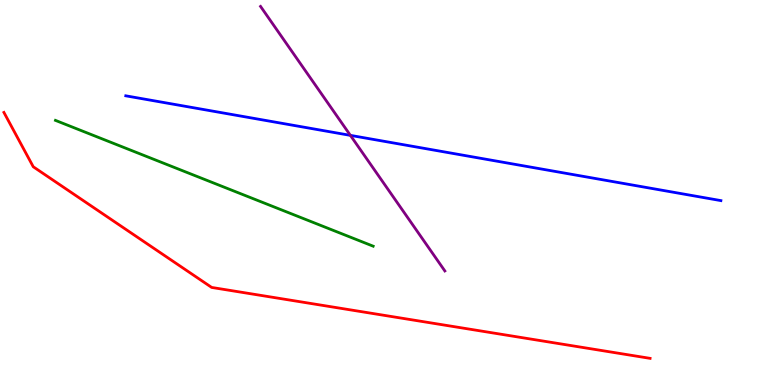[{'lines': ['blue', 'red'], 'intersections': []}, {'lines': ['green', 'red'], 'intersections': []}, {'lines': ['purple', 'red'], 'intersections': []}, {'lines': ['blue', 'green'], 'intersections': []}, {'lines': ['blue', 'purple'], 'intersections': [{'x': 4.52, 'y': 6.48}]}, {'lines': ['green', 'purple'], 'intersections': []}]